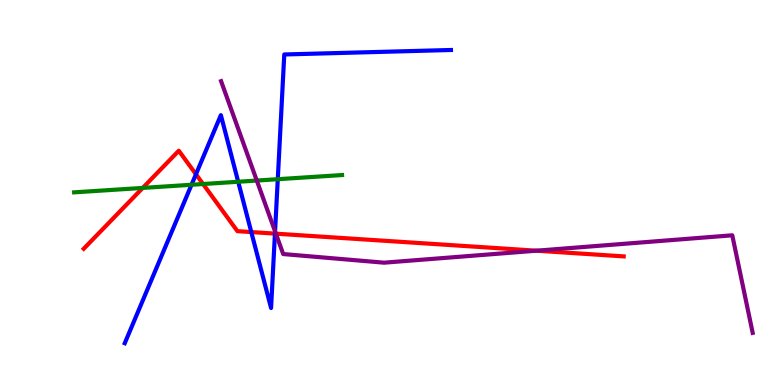[{'lines': ['blue', 'red'], 'intersections': [{'x': 2.53, 'y': 5.47}, {'x': 3.24, 'y': 3.97}, {'x': 3.55, 'y': 3.93}]}, {'lines': ['green', 'red'], 'intersections': [{'x': 1.84, 'y': 5.12}, {'x': 2.62, 'y': 5.22}]}, {'lines': ['purple', 'red'], 'intersections': [{'x': 3.56, 'y': 3.93}, {'x': 6.92, 'y': 3.49}]}, {'lines': ['blue', 'green'], 'intersections': [{'x': 2.47, 'y': 5.2}, {'x': 3.07, 'y': 5.28}, {'x': 3.58, 'y': 5.35}]}, {'lines': ['blue', 'purple'], 'intersections': [{'x': 3.55, 'y': 3.99}]}, {'lines': ['green', 'purple'], 'intersections': [{'x': 3.31, 'y': 5.31}]}]